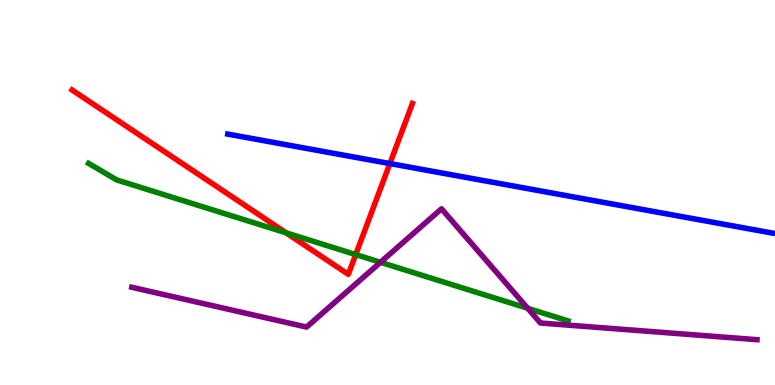[{'lines': ['blue', 'red'], 'intersections': [{'x': 5.03, 'y': 5.75}]}, {'lines': ['green', 'red'], 'intersections': [{'x': 3.69, 'y': 3.95}, {'x': 4.59, 'y': 3.39}]}, {'lines': ['purple', 'red'], 'intersections': []}, {'lines': ['blue', 'green'], 'intersections': []}, {'lines': ['blue', 'purple'], 'intersections': []}, {'lines': ['green', 'purple'], 'intersections': [{'x': 4.91, 'y': 3.19}, {'x': 6.81, 'y': 1.99}]}]